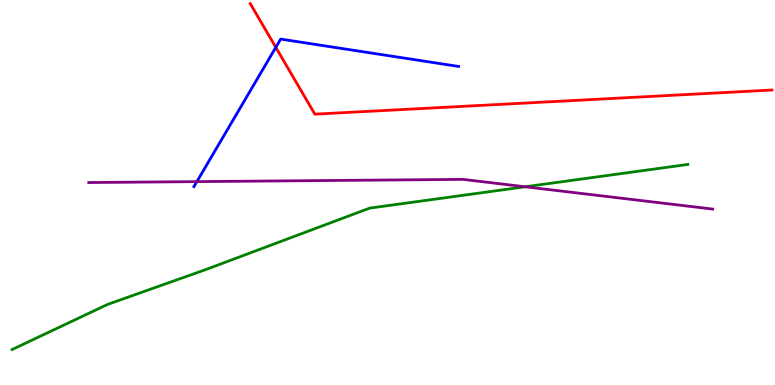[{'lines': ['blue', 'red'], 'intersections': [{'x': 3.56, 'y': 8.77}]}, {'lines': ['green', 'red'], 'intersections': []}, {'lines': ['purple', 'red'], 'intersections': []}, {'lines': ['blue', 'green'], 'intersections': []}, {'lines': ['blue', 'purple'], 'intersections': [{'x': 2.54, 'y': 5.28}]}, {'lines': ['green', 'purple'], 'intersections': [{'x': 6.78, 'y': 5.15}]}]